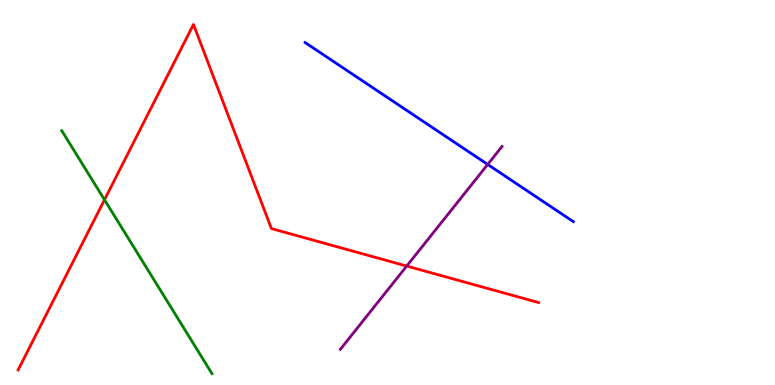[{'lines': ['blue', 'red'], 'intersections': []}, {'lines': ['green', 'red'], 'intersections': [{'x': 1.35, 'y': 4.81}]}, {'lines': ['purple', 'red'], 'intersections': [{'x': 5.25, 'y': 3.09}]}, {'lines': ['blue', 'green'], 'intersections': []}, {'lines': ['blue', 'purple'], 'intersections': [{'x': 6.29, 'y': 5.73}]}, {'lines': ['green', 'purple'], 'intersections': []}]